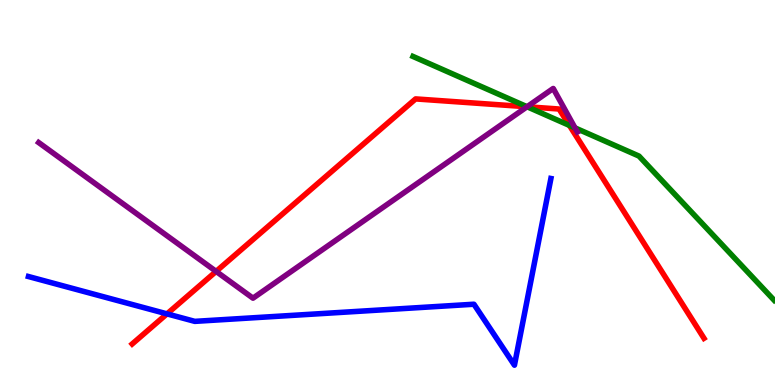[{'lines': ['blue', 'red'], 'intersections': [{'x': 2.15, 'y': 1.85}]}, {'lines': ['green', 'red'], 'intersections': [{'x': 6.8, 'y': 7.23}, {'x': 7.35, 'y': 6.74}]}, {'lines': ['purple', 'red'], 'intersections': [{'x': 2.79, 'y': 2.95}, {'x': 6.8, 'y': 7.23}]}, {'lines': ['blue', 'green'], 'intersections': []}, {'lines': ['blue', 'purple'], 'intersections': []}, {'lines': ['green', 'purple'], 'intersections': [{'x': 6.8, 'y': 7.23}, {'x': 7.42, 'y': 6.68}]}]